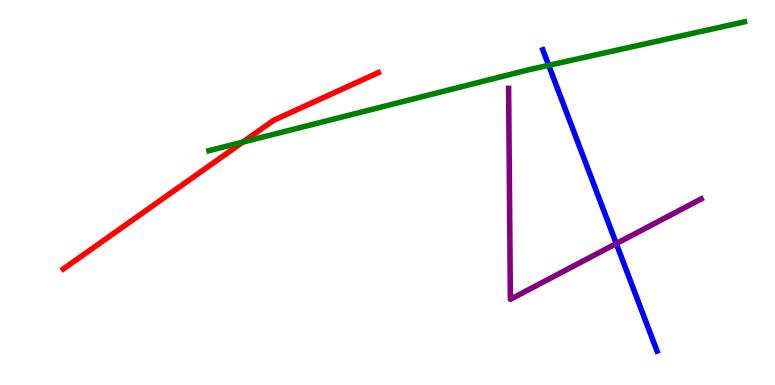[{'lines': ['blue', 'red'], 'intersections': []}, {'lines': ['green', 'red'], 'intersections': [{'x': 3.13, 'y': 6.31}]}, {'lines': ['purple', 'red'], 'intersections': []}, {'lines': ['blue', 'green'], 'intersections': [{'x': 7.08, 'y': 8.3}]}, {'lines': ['blue', 'purple'], 'intersections': [{'x': 7.95, 'y': 3.67}]}, {'lines': ['green', 'purple'], 'intersections': []}]